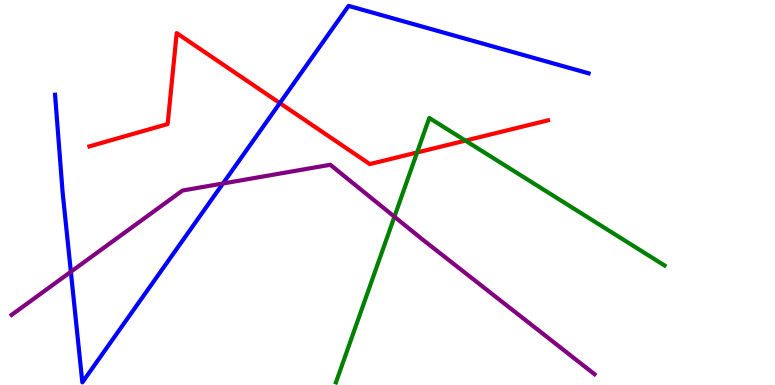[{'lines': ['blue', 'red'], 'intersections': [{'x': 3.61, 'y': 7.32}]}, {'lines': ['green', 'red'], 'intersections': [{'x': 5.38, 'y': 6.04}, {'x': 6.01, 'y': 6.35}]}, {'lines': ['purple', 'red'], 'intersections': []}, {'lines': ['blue', 'green'], 'intersections': []}, {'lines': ['blue', 'purple'], 'intersections': [{'x': 0.914, 'y': 2.94}, {'x': 2.88, 'y': 5.23}]}, {'lines': ['green', 'purple'], 'intersections': [{'x': 5.09, 'y': 4.37}]}]